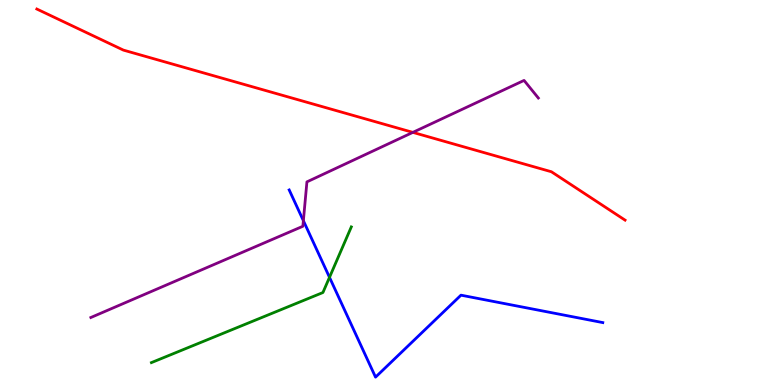[{'lines': ['blue', 'red'], 'intersections': []}, {'lines': ['green', 'red'], 'intersections': []}, {'lines': ['purple', 'red'], 'intersections': [{'x': 5.33, 'y': 6.56}]}, {'lines': ['blue', 'green'], 'intersections': [{'x': 4.25, 'y': 2.8}]}, {'lines': ['blue', 'purple'], 'intersections': [{'x': 3.91, 'y': 4.27}]}, {'lines': ['green', 'purple'], 'intersections': []}]